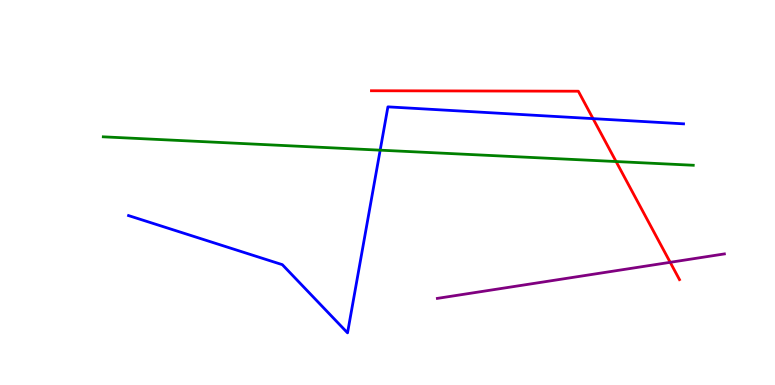[{'lines': ['blue', 'red'], 'intersections': [{'x': 7.65, 'y': 6.92}]}, {'lines': ['green', 'red'], 'intersections': [{'x': 7.95, 'y': 5.8}]}, {'lines': ['purple', 'red'], 'intersections': [{'x': 8.65, 'y': 3.19}]}, {'lines': ['blue', 'green'], 'intersections': [{'x': 4.91, 'y': 6.1}]}, {'lines': ['blue', 'purple'], 'intersections': []}, {'lines': ['green', 'purple'], 'intersections': []}]